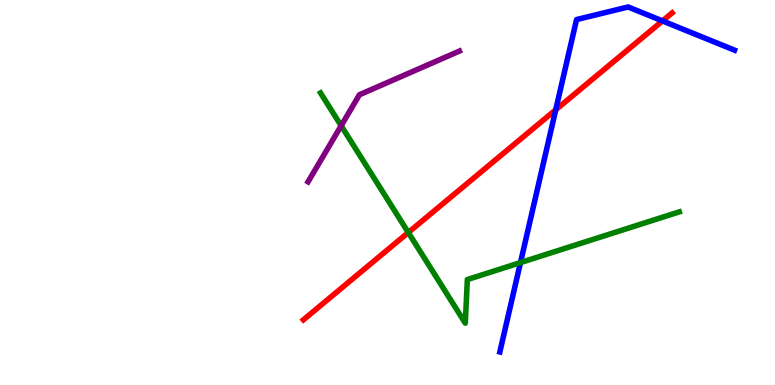[{'lines': ['blue', 'red'], 'intersections': [{'x': 7.17, 'y': 7.15}, {'x': 8.55, 'y': 9.46}]}, {'lines': ['green', 'red'], 'intersections': [{'x': 5.27, 'y': 3.96}]}, {'lines': ['purple', 'red'], 'intersections': []}, {'lines': ['blue', 'green'], 'intersections': [{'x': 6.72, 'y': 3.18}]}, {'lines': ['blue', 'purple'], 'intersections': []}, {'lines': ['green', 'purple'], 'intersections': [{'x': 4.4, 'y': 6.73}]}]